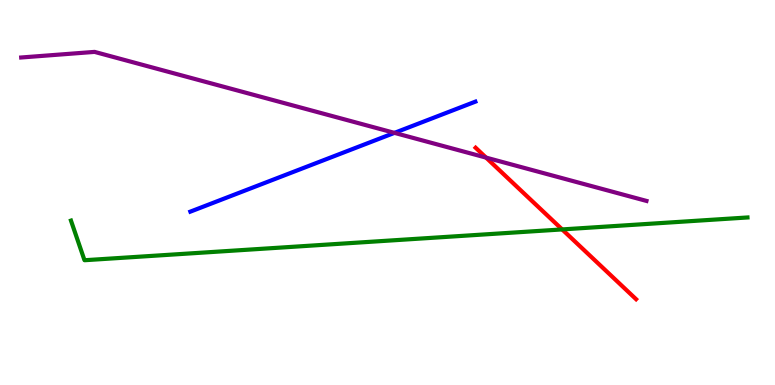[{'lines': ['blue', 'red'], 'intersections': []}, {'lines': ['green', 'red'], 'intersections': [{'x': 7.25, 'y': 4.04}]}, {'lines': ['purple', 'red'], 'intersections': [{'x': 6.27, 'y': 5.91}]}, {'lines': ['blue', 'green'], 'intersections': []}, {'lines': ['blue', 'purple'], 'intersections': [{'x': 5.09, 'y': 6.55}]}, {'lines': ['green', 'purple'], 'intersections': []}]